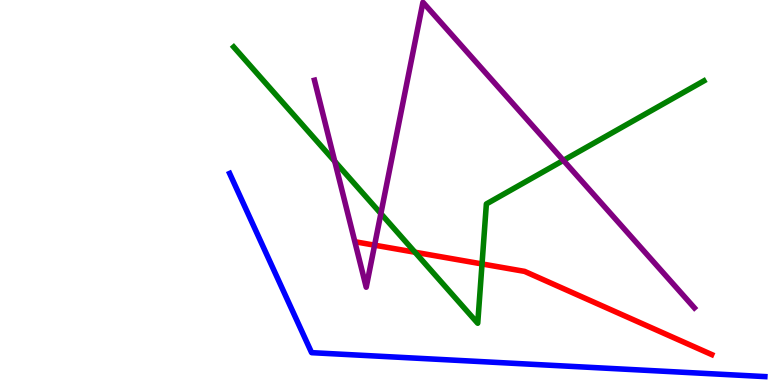[{'lines': ['blue', 'red'], 'intersections': []}, {'lines': ['green', 'red'], 'intersections': [{'x': 5.35, 'y': 3.45}, {'x': 6.22, 'y': 3.14}]}, {'lines': ['purple', 'red'], 'intersections': [{'x': 4.83, 'y': 3.63}]}, {'lines': ['blue', 'green'], 'intersections': []}, {'lines': ['blue', 'purple'], 'intersections': []}, {'lines': ['green', 'purple'], 'intersections': [{'x': 4.32, 'y': 5.81}, {'x': 4.91, 'y': 4.45}, {'x': 7.27, 'y': 5.83}]}]